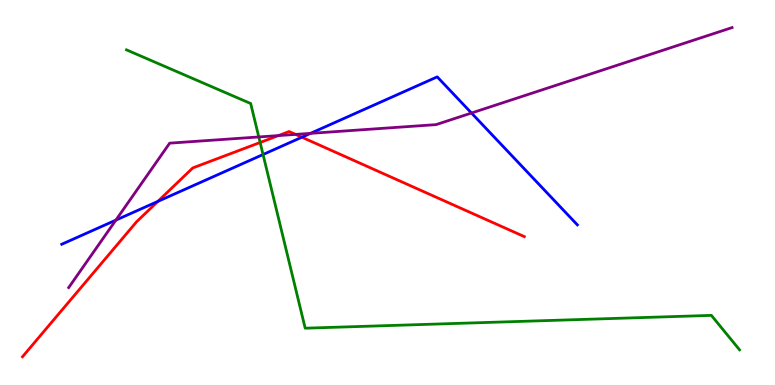[{'lines': ['blue', 'red'], 'intersections': [{'x': 2.04, 'y': 4.77}, {'x': 3.9, 'y': 6.44}]}, {'lines': ['green', 'red'], 'intersections': [{'x': 3.36, 'y': 6.3}]}, {'lines': ['purple', 'red'], 'intersections': [{'x': 3.59, 'y': 6.48}, {'x': 3.81, 'y': 6.51}]}, {'lines': ['blue', 'green'], 'intersections': [{'x': 3.39, 'y': 5.99}]}, {'lines': ['blue', 'purple'], 'intersections': [{'x': 1.5, 'y': 4.28}, {'x': 4.01, 'y': 6.54}, {'x': 6.08, 'y': 7.06}]}, {'lines': ['green', 'purple'], 'intersections': [{'x': 3.34, 'y': 6.44}]}]